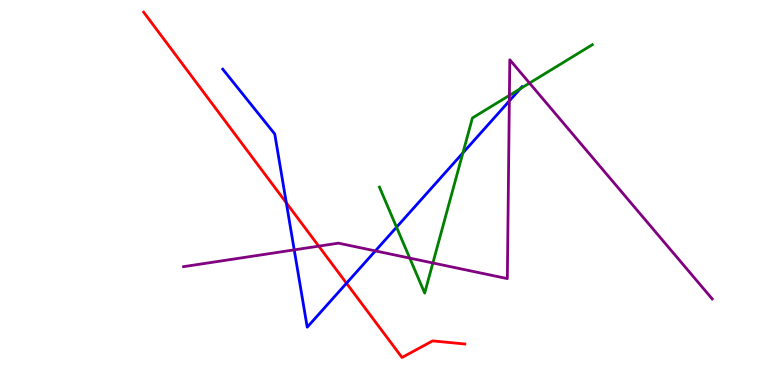[{'lines': ['blue', 'red'], 'intersections': [{'x': 3.69, 'y': 4.73}, {'x': 4.47, 'y': 2.64}]}, {'lines': ['green', 'red'], 'intersections': []}, {'lines': ['purple', 'red'], 'intersections': [{'x': 4.11, 'y': 3.61}]}, {'lines': ['blue', 'green'], 'intersections': [{'x': 5.12, 'y': 4.1}, {'x': 5.97, 'y': 6.03}, {'x': 6.71, 'y': 7.69}]}, {'lines': ['blue', 'purple'], 'intersections': [{'x': 3.8, 'y': 3.51}, {'x': 4.84, 'y': 3.48}, {'x': 6.57, 'y': 7.38}]}, {'lines': ['green', 'purple'], 'intersections': [{'x': 5.29, 'y': 3.3}, {'x': 5.59, 'y': 3.17}, {'x': 6.57, 'y': 7.52}, {'x': 6.83, 'y': 7.84}]}]